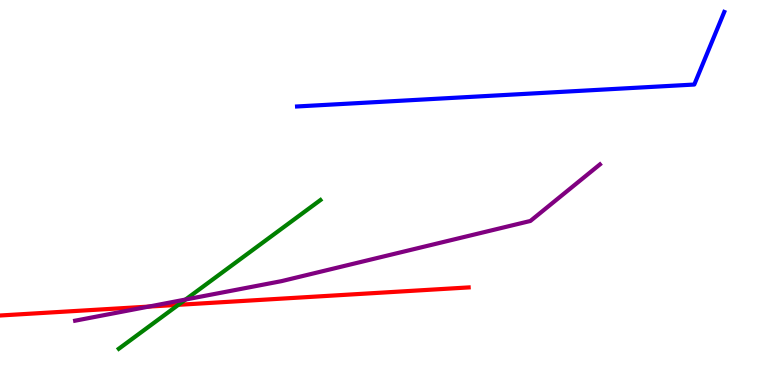[{'lines': ['blue', 'red'], 'intersections': []}, {'lines': ['green', 'red'], 'intersections': [{'x': 2.3, 'y': 2.08}]}, {'lines': ['purple', 'red'], 'intersections': [{'x': 1.92, 'y': 2.04}]}, {'lines': ['blue', 'green'], 'intersections': []}, {'lines': ['blue', 'purple'], 'intersections': []}, {'lines': ['green', 'purple'], 'intersections': [{'x': 2.39, 'y': 2.22}]}]